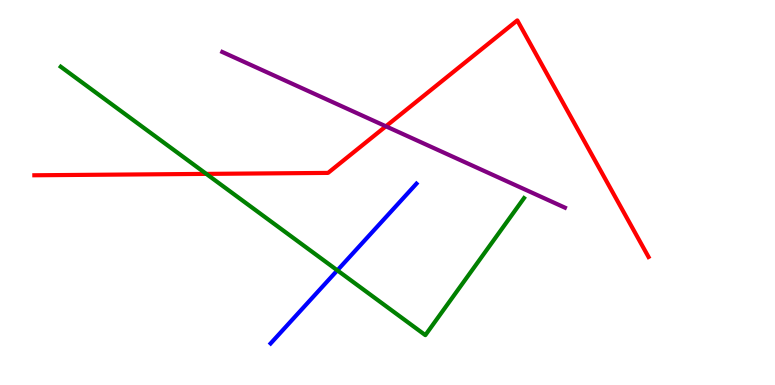[{'lines': ['blue', 'red'], 'intersections': []}, {'lines': ['green', 'red'], 'intersections': [{'x': 2.66, 'y': 5.48}]}, {'lines': ['purple', 'red'], 'intersections': [{'x': 4.98, 'y': 6.72}]}, {'lines': ['blue', 'green'], 'intersections': [{'x': 4.35, 'y': 2.98}]}, {'lines': ['blue', 'purple'], 'intersections': []}, {'lines': ['green', 'purple'], 'intersections': []}]